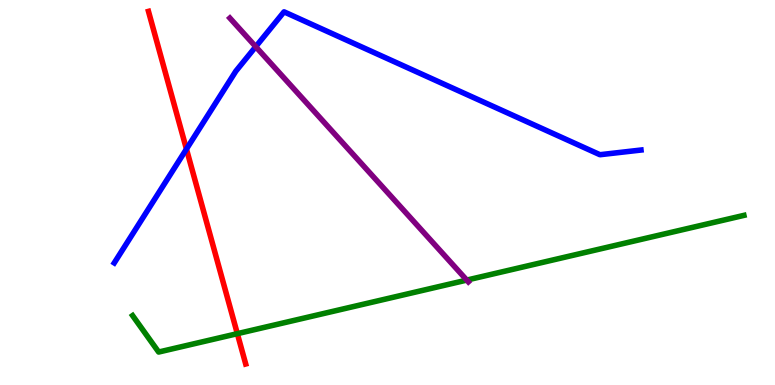[{'lines': ['blue', 'red'], 'intersections': [{'x': 2.41, 'y': 6.13}]}, {'lines': ['green', 'red'], 'intersections': [{'x': 3.06, 'y': 1.33}]}, {'lines': ['purple', 'red'], 'intersections': []}, {'lines': ['blue', 'green'], 'intersections': []}, {'lines': ['blue', 'purple'], 'intersections': [{'x': 3.3, 'y': 8.79}]}, {'lines': ['green', 'purple'], 'intersections': [{'x': 6.02, 'y': 2.72}]}]